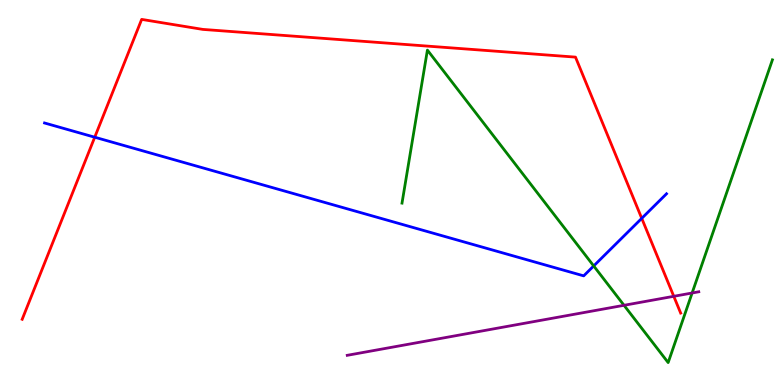[{'lines': ['blue', 'red'], 'intersections': [{'x': 1.22, 'y': 6.44}, {'x': 8.28, 'y': 4.33}]}, {'lines': ['green', 'red'], 'intersections': []}, {'lines': ['purple', 'red'], 'intersections': [{'x': 8.69, 'y': 2.3}]}, {'lines': ['blue', 'green'], 'intersections': [{'x': 7.66, 'y': 3.09}]}, {'lines': ['blue', 'purple'], 'intersections': []}, {'lines': ['green', 'purple'], 'intersections': [{'x': 8.05, 'y': 2.07}, {'x': 8.93, 'y': 2.39}]}]